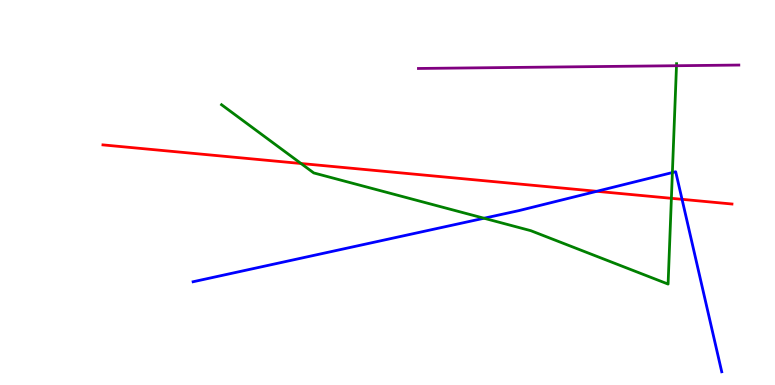[{'lines': ['blue', 'red'], 'intersections': [{'x': 7.7, 'y': 5.03}, {'x': 8.8, 'y': 4.82}]}, {'lines': ['green', 'red'], 'intersections': [{'x': 3.88, 'y': 5.75}, {'x': 8.66, 'y': 4.85}]}, {'lines': ['purple', 'red'], 'intersections': []}, {'lines': ['blue', 'green'], 'intersections': [{'x': 6.25, 'y': 4.33}, {'x': 8.68, 'y': 5.52}]}, {'lines': ['blue', 'purple'], 'intersections': []}, {'lines': ['green', 'purple'], 'intersections': [{'x': 8.73, 'y': 8.29}]}]